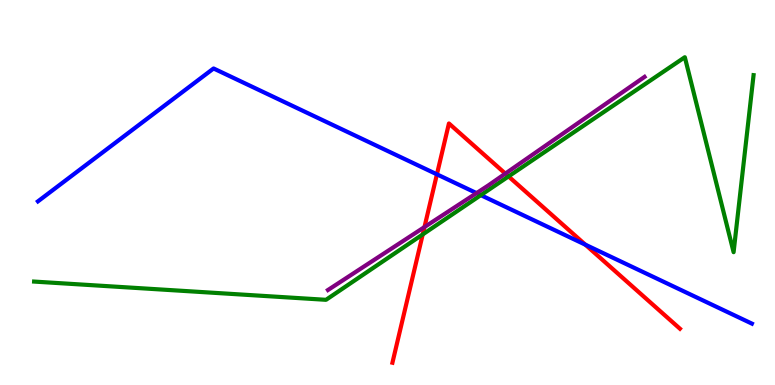[{'lines': ['blue', 'red'], 'intersections': [{'x': 5.64, 'y': 5.47}, {'x': 7.55, 'y': 3.64}]}, {'lines': ['green', 'red'], 'intersections': [{'x': 5.45, 'y': 3.91}, {'x': 6.56, 'y': 5.42}]}, {'lines': ['purple', 'red'], 'intersections': [{'x': 5.48, 'y': 4.1}, {'x': 6.52, 'y': 5.49}]}, {'lines': ['blue', 'green'], 'intersections': [{'x': 6.2, 'y': 4.93}]}, {'lines': ['blue', 'purple'], 'intersections': [{'x': 6.15, 'y': 4.98}]}, {'lines': ['green', 'purple'], 'intersections': []}]